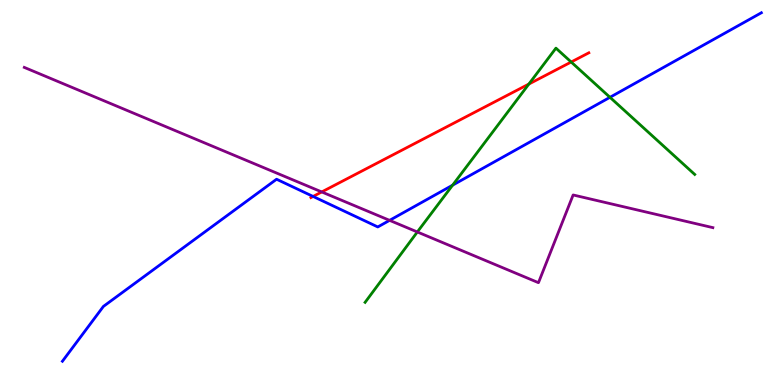[{'lines': ['blue', 'red'], 'intersections': [{'x': 4.04, 'y': 4.9}]}, {'lines': ['green', 'red'], 'intersections': [{'x': 6.82, 'y': 7.82}, {'x': 7.37, 'y': 8.39}]}, {'lines': ['purple', 'red'], 'intersections': [{'x': 4.15, 'y': 5.01}]}, {'lines': ['blue', 'green'], 'intersections': [{'x': 5.84, 'y': 5.19}, {'x': 7.87, 'y': 7.47}]}, {'lines': ['blue', 'purple'], 'intersections': [{'x': 5.03, 'y': 4.28}]}, {'lines': ['green', 'purple'], 'intersections': [{'x': 5.39, 'y': 3.97}]}]